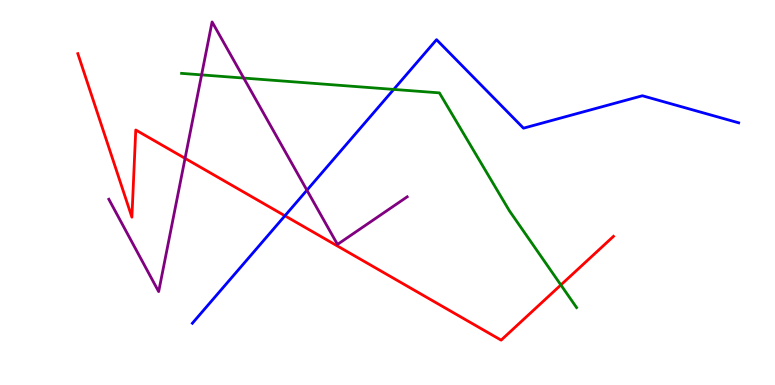[{'lines': ['blue', 'red'], 'intersections': [{'x': 3.68, 'y': 4.4}]}, {'lines': ['green', 'red'], 'intersections': [{'x': 7.24, 'y': 2.6}]}, {'lines': ['purple', 'red'], 'intersections': [{'x': 2.39, 'y': 5.89}]}, {'lines': ['blue', 'green'], 'intersections': [{'x': 5.08, 'y': 7.68}]}, {'lines': ['blue', 'purple'], 'intersections': [{'x': 3.96, 'y': 5.06}]}, {'lines': ['green', 'purple'], 'intersections': [{'x': 2.6, 'y': 8.05}, {'x': 3.14, 'y': 7.97}]}]